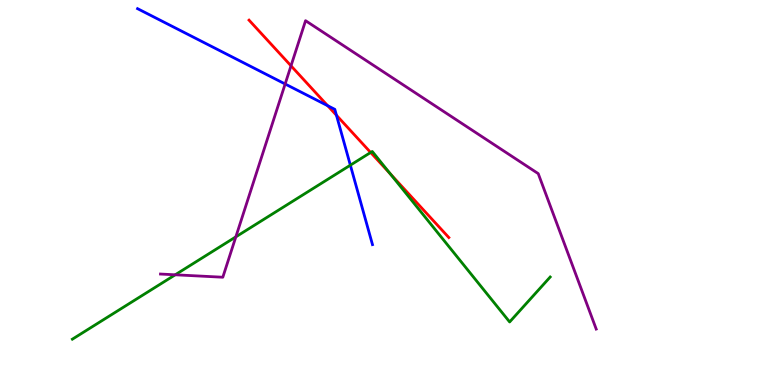[{'lines': ['blue', 'red'], 'intersections': [{'x': 4.23, 'y': 7.25}, {'x': 4.34, 'y': 7.01}]}, {'lines': ['green', 'red'], 'intersections': [{'x': 4.78, 'y': 6.04}, {'x': 5.04, 'y': 5.48}]}, {'lines': ['purple', 'red'], 'intersections': [{'x': 3.75, 'y': 8.29}]}, {'lines': ['blue', 'green'], 'intersections': [{'x': 4.52, 'y': 5.71}]}, {'lines': ['blue', 'purple'], 'intersections': [{'x': 3.68, 'y': 7.82}]}, {'lines': ['green', 'purple'], 'intersections': [{'x': 2.26, 'y': 2.86}, {'x': 3.04, 'y': 3.85}]}]